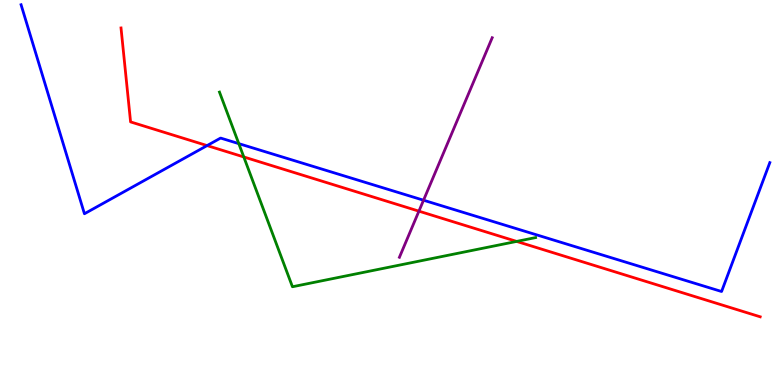[{'lines': ['blue', 'red'], 'intersections': [{'x': 2.67, 'y': 6.22}]}, {'lines': ['green', 'red'], 'intersections': [{'x': 3.15, 'y': 5.92}, {'x': 6.67, 'y': 3.73}]}, {'lines': ['purple', 'red'], 'intersections': [{'x': 5.41, 'y': 4.52}]}, {'lines': ['blue', 'green'], 'intersections': [{'x': 3.08, 'y': 6.27}]}, {'lines': ['blue', 'purple'], 'intersections': [{'x': 5.47, 'y': 4.8}]}, {'lines': ['green', 'purple'], 'intersections': []}]